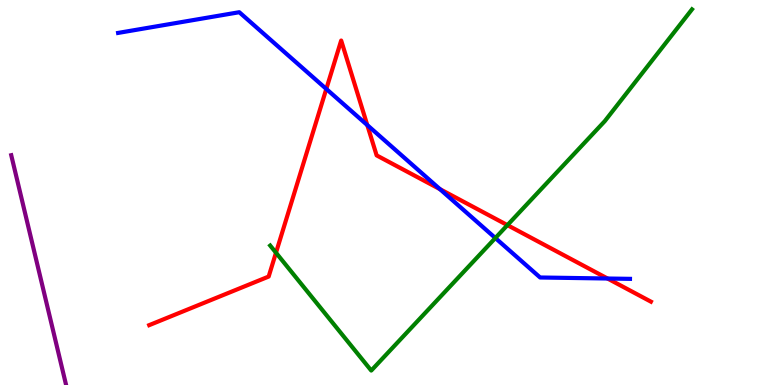[{'lines': ['blue', 'red'], 'intersections': [{'x': 4.21, 'y': 7.69}, {'x': 4.74, 'y': 6.75}, {'x': 5.68, 'y': 5.09}, {'x': 7.84, 'y': 2.77}]}, {'lines': ['green', 'red'], 'intersections': [{'x': 3.56, 'y': 3.44}, {'x': 6.55, 'y': 4.15}]}, {'lines': ['purple', 'red'], 'intersections': []}, {'lines': ['blue', 'green'], 'intersections': [{'x': 6.39, 'y': 3.82}]}, {'lines': ['blue', 'purple'], 'intersections': []}, {'lines': ['green', 'purple'], 'intersections': []}]